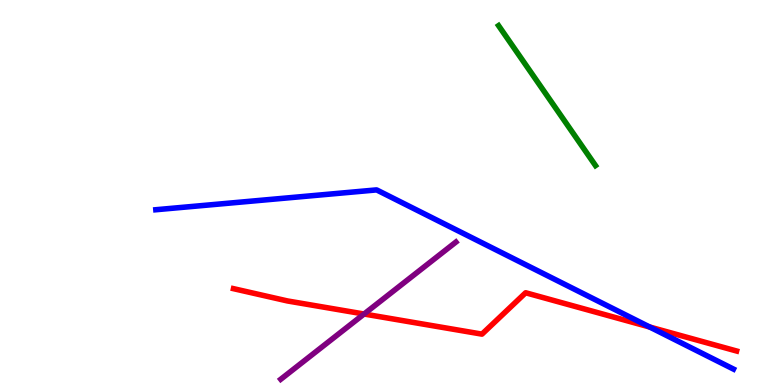[{'lines': ['blue', 'red'], 'intersections': [{'x': 8.38, 'y': 1.51}]}, {'lines': ['green', 'red'], 'intersections': []}, {'lines': ['purple', 'red'], 'intersections': [{'x': 4.7, 'y': 1.84}]}, {'lines': ['blue', 'green'], 'intersections': []}, {'lines': ['blue', 'purple'], 'intersections': []}, {'lines': ['green', 'purple'], 'intersections': []}]